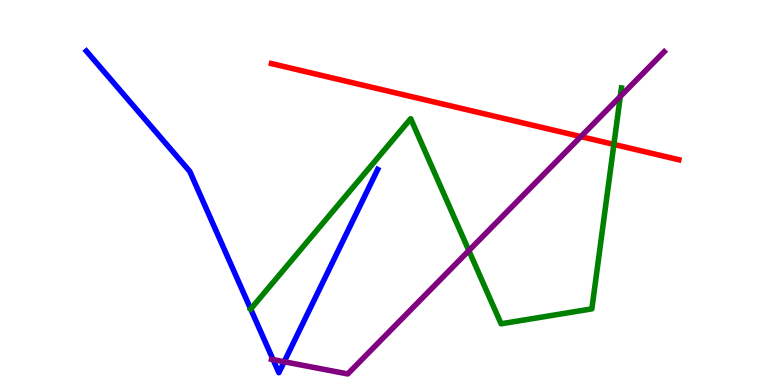[{'lines': ['blue', 'red'], 'intersections': []}, {'lines': ['green', 'red'], 'intersections': [{'x': 7.92, 'y': 6.25}]}, {'lines': ['purple', 'red'], 'intersections': [{'x': 7.49, 'y': 6.45}]}, {'lines': ['blue', 'green'], 'intersections': [{'x': 3.23, 'y': 1.97}]}, {'lines': ['blue', 'purple'], 'intersections': [{'x': 3.52, 'y': 0.659}, {'x': 3.67, 'y': 0.604}]}, {'lines': ['green', 'purple'], 'intersections': [{'x': 6.05, 'y': 3.49}, {'x': 8.0, 'y': 7.49}]}]